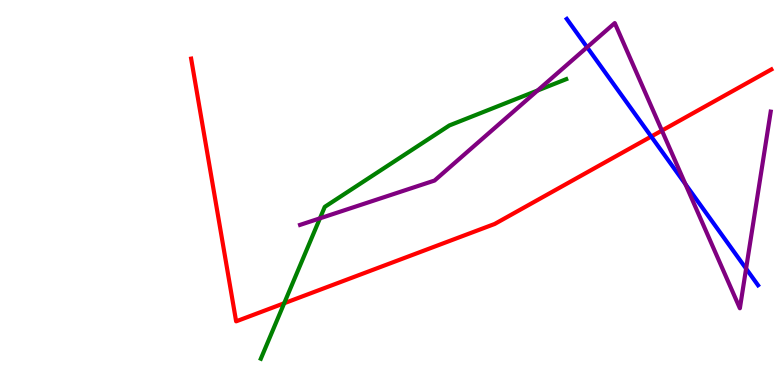[{'lines': ['blue', 'red'], 'intersections': [{'x': 8.4, 'y': 6.45}]}, {'lines': ['green', 'red'], 'intersections': [{'x': 3.67, 'y': 2.12}]}, {'lines': ['purple', 'red'], 'intersections': [{'x': 8.54, 'y': 6.61}]}, {'lines': ['blue', 'green'], 'intersections': []}, {'lines': ['blue', 'purple'], 'intersections': [{'x': 7.58, 'y': 8.77}, {'x': 8.84, 'y': 5.22}, {'x': 9.63, 'y': 3.02}]}, {'lines': ['green', 'purple'], 'intersections': [{'x': 4.13, 'y': 4.33}, {'x': 6.94, 'y': 7.65}]}]